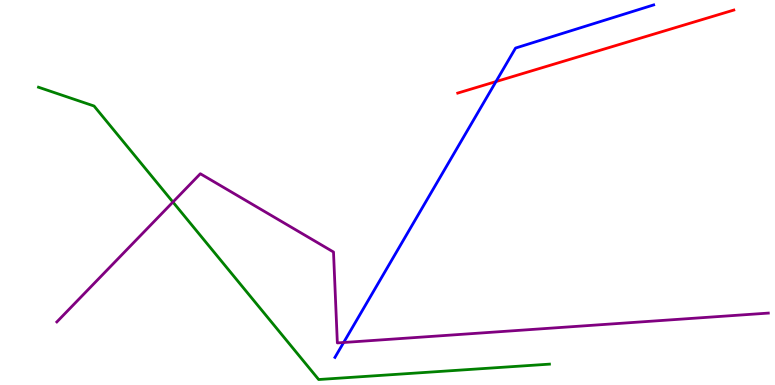[{'lines': ['blue', 'red'], 'intersections': [{'x': 6.4, 'y': 7.88}]}, {'lines': ['green', 'red'], 'intersections': []}, {'lines': ['purple', 'red'], 'intersections': []}, {'lines': ['blue', 'green'], 'intersections': []}, {'lines': ['blue', 'purple'], 'intersections': [{'x': 4.43, 'y': 1.1}]}, {'lines': ['green', 'purple'], 'intersections': [{'x': 2.23, 'y': 4.75}]}]